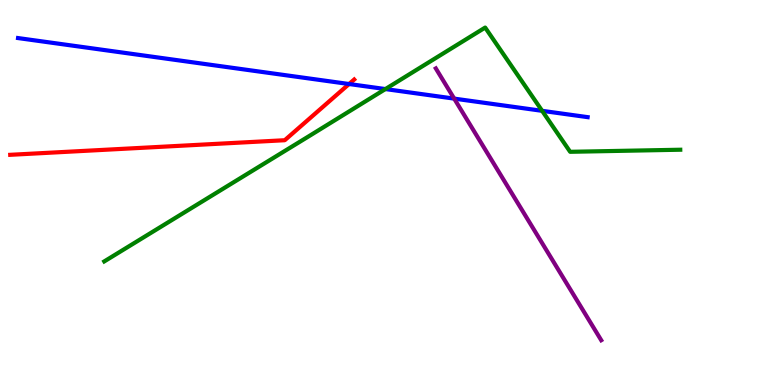[{'lines': ['blue', 'red'], 'intersections': [{'x': 4.5, 'y': 7.82}]}, {'lines': ['green', 'red'], 'intersections': []}, {'lines': ['purple', 'red'], 'intersections': []}, {'lines': ['blue', 'green'], 'intersections': [{'x': 4.97, 'y': 7.69}, {'x': 7.0, 'y': 7.12}]}, {'lines': ['blue', 'purple'], 'intersections': [{'x': 5.86, 'y': 7.44}]}, {'lines': ['green', 'purple'], 'intersections': []}]